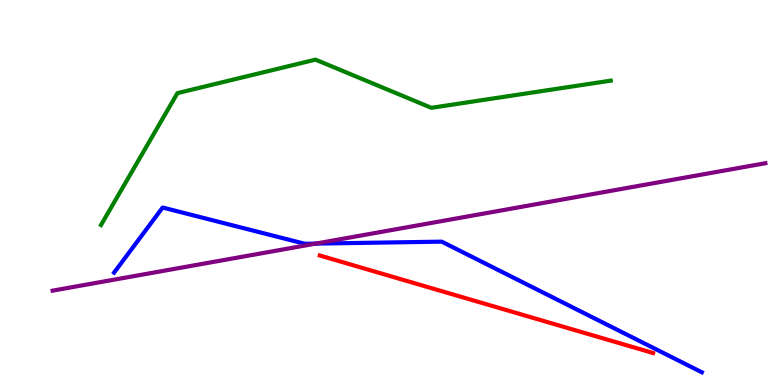[{'lines': ['blue', 'red'], 'intersections': []}, {'lines': ['green', 'red'], 'intersections': []}, {'lines': ['purple', 'red'], 'intersections': []}, {'lines': ['blue', 'green'], 'intersections': []}, {'lines': ['blue', 'purple'], 'intersections': [{'x': 4.07, 'y': 3.67}]}, {'lines': ['green', 'purple'], 'intersections': []}]